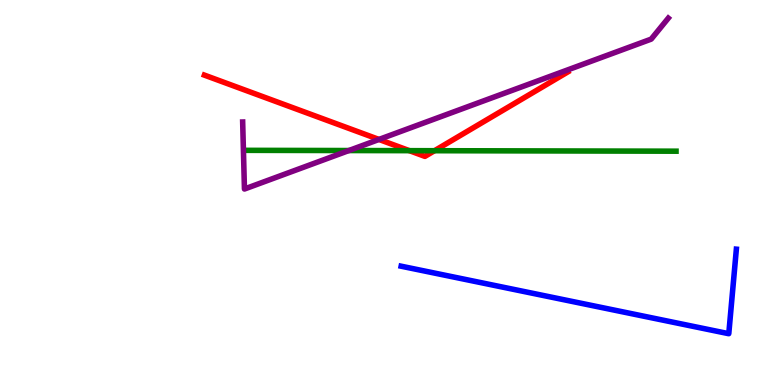[{'lines': ['blue', 'red'], 'intersections': []}, {'lines': ['green', 'red'], 'intersections': [{'x': 5.28, 'y': 6.09}, {'x': 5.61, 'y': 6.09}]}, {'lines': ['purple', 'red'], 'intersections': [{'x': 4.89, 'y': 6.38}]}, {'lines': ['blue', 'green'], 'intersections': []}, {'lines': ['blue', 'purple'], 'intersections': []}, {'lines': ['green', 'purple'], 'intersections': [{'x': 4.5, 'y': 6.09}]}]